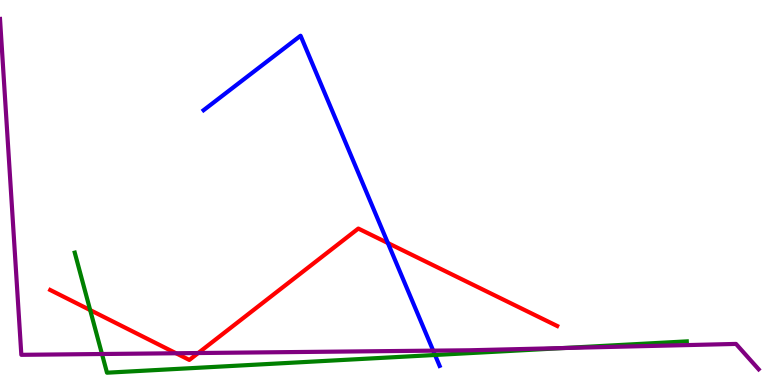[{'lines': ['blue', 'red'], 'intersections': [{'x': 5.0, 'y': 3.69}]}, {'lines': ['green', 'red'], 'intersections': [{'x': 1.16, 'y': 1.95}]}, {'lines': ['purple', 'red'], 'intersections': [{'x': 2.27, 'y': 0.825}, {'x': 2.56, 'y': 0.83}]}, {'lines': ['blue', 'green'], 'intersections': [{'x': 5.61, 'y': 0.78}]}, {'lines': ['blue', 'purple'], 'intersections': [{'x': 5.59, 'y': 0.892}]}, {'lines': ['green', 'purple'], 'intersections': [{'x': 1.32, 'y': 0.805}, {'x': 7.27, 'y': 0.96}]}]